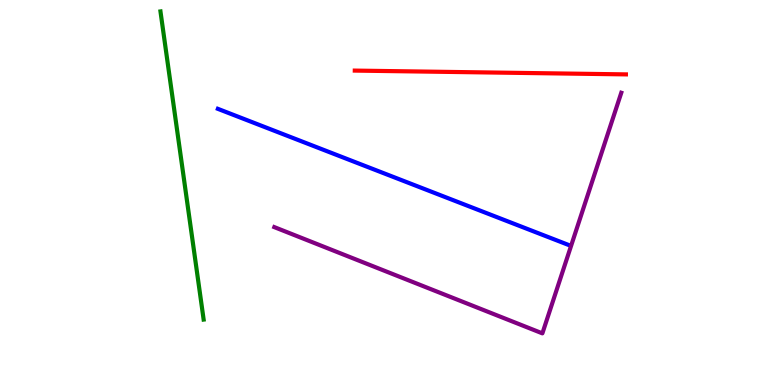[{'lines': ['blue', 'red'], 'intersections': []}, {'lines': ['green', 'red'], 'intersections': []}, {'lines': ['purple', 'red'], 'intersections': []}, {'lines': ['blue', 'green'], 'intersections': []}, {'lines': ['blue', 'purple'], 'intersections': []}, {'lines': ['green', 'purple'], 'intersections': []}]